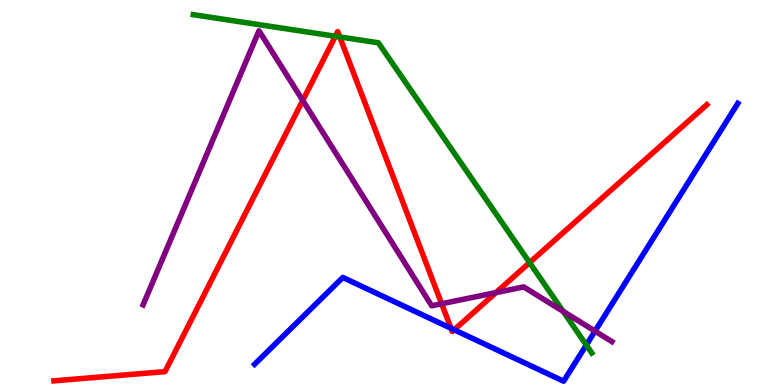[{'lines': ['blue', 'red'], 'intersections': [{'x': 5.82, 'y': 1.47}, {'x': 5.86, 'y': 1.43}]}, {'lines': ['green', 'red'], 'intersections': [{'x': 4.33, 'y': 9.06}, {'x': 4.38, 'y': 9.04}, {'x': 6.83, 'y': 3.18}]}, {'lines': ['purple', 'red'], 'intersections': [{'x': 3.91, 'y': 7.39}, {'x': 5.7, 'y': 2.11}, {'x': 6.4, 'y': 2.4}]}, {'lines': ['blue', 'green'], 'intersections': [{'x': 7.57, 'y': 1.04}]}, {'lines': ['blue', 'purple'], 'intersections': [{'x': 7.68, 'y': 1.4}]}, {'lines': ['green', 'purple'], 'intersections': [{'x': 7.27, 'y': 1.91}]}]